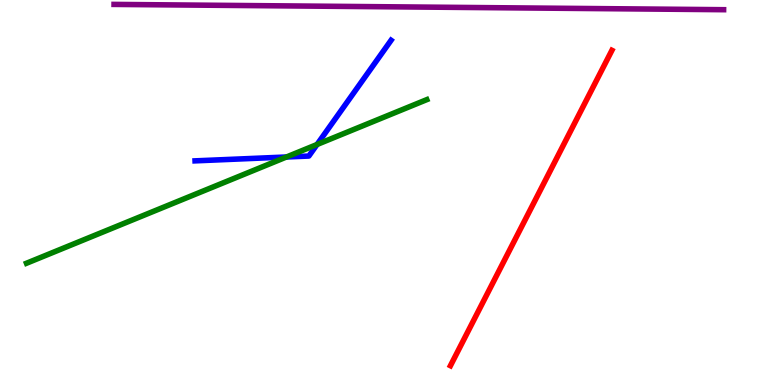[{'lines': ['blue', 'red'], 'intersections': []}, {'lines': ['green', 'red'], 'intersections': []}, {'lines': ['purple', 'red'], 'intersections': []}, {'lines': ['blue', 'green'], 'intersections': [{'x': 3.7, 'y': 5.92}, {'x': 4.09, 'y': 6.25}]}, {'lines': ['blue', 'purple'], 'intersections': []}, {'lines': ['green', 'purple'], 'intersections': []}]